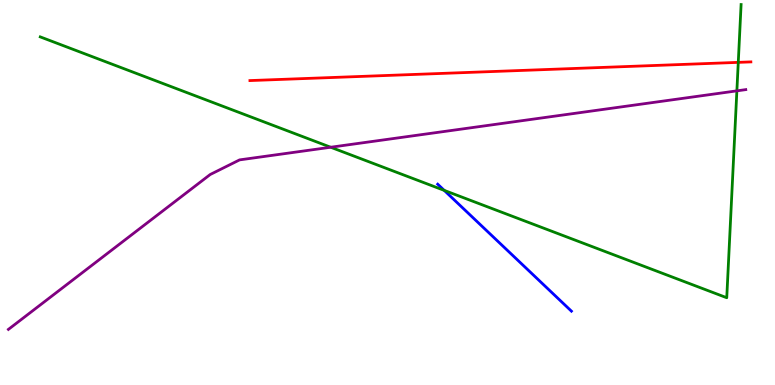[{'lines': ['blue', 'red'], 'intersections': []}, {'lines': ['green', 'red'], 'intersections': [{'x': 9.53, 'y': 8.38}]}, {'lines': ['purple', 'red'], 'intersections': []}, {'lines': ['blue', 'green'], 'intersections': [{'x': 5.73, 'y': 5.06}]}, {'lines': ['blue', 'purple'], 'intersections': []}, {'lines': ['green', 'purple'], 'intersections': [{'x': 4.27, 'y': 6.18}, {'x': 9.51, 'y': 7.64}]}]